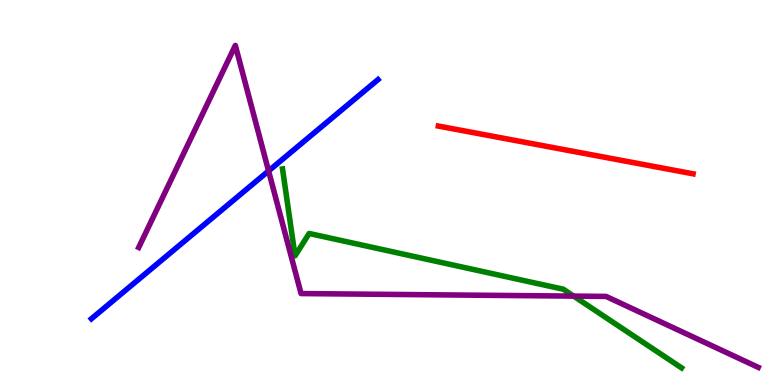[{'lines': ['blue', 'red'], 'intersections': []}, {'lines': ['green', 'red'], 'intersections': []}, {'lines': ['purple', 'red'], 'intersections': []}, {'lines': ['blue', 'green'], 'intersections': []}, {'lines': ['blue', 'purple'], 'intersections': [{'x': 3.47, 'y': 5.56}]}, {'lines': ['green', 'purple'], 'intersections': [{'x': 7.4, 'y': 2.31}]}]